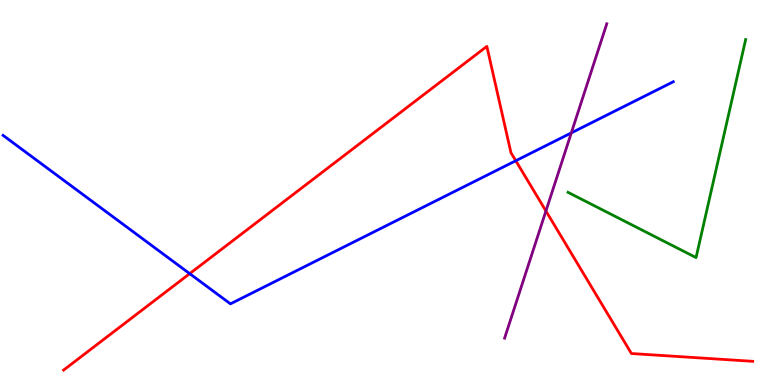[{'lines': ['blue', 'red'], 'intersections': [{'x': 2.45, 'y': 2.89}, {'x': 6.66, 'y': 5.82}]}, {'lines': ['green', 'red'], 'intersections': []}, {'lines': ['purple', 'red'], 'intersections': [{'x': 7.04, 'y': 4.52}]}, {'lines': ['blue', 'green'], 'intersections': []}, {'lines': ['blue', 'purple'], 'intersections': [{'x': 7.37, 'y': 6.55}]}, {'lines': ['green', 'purple'], 'intersections': []}]